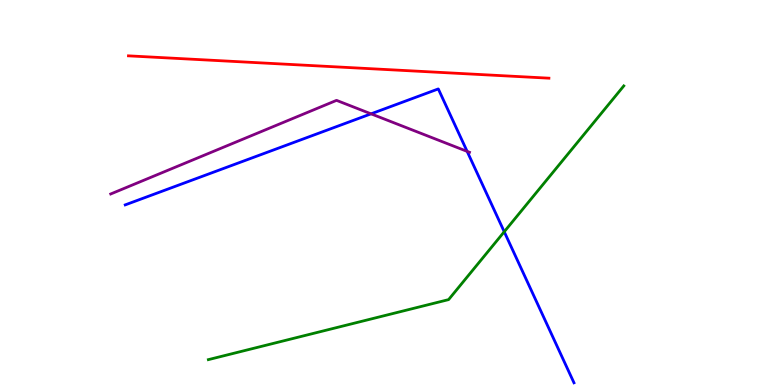[{'lines': ['blue', 'red'], 'intersections': []}, {'lines': ['green', 'red'], 'intersections': []}, {'lines': ['purple', 'red'], 'intersections': []}, {'lines': ['blue', 'green'], 'intersections': [{'x': 6.51, 'y': 3.98}]}, {'lines': ['blue', 'purple'], 'intersections': [{'x': 4.79, 'y': 7.04}, {'x': 6.03, 'y': 6.07}]}, {'lines': ['green', 'purple'], 'intersections': []}]